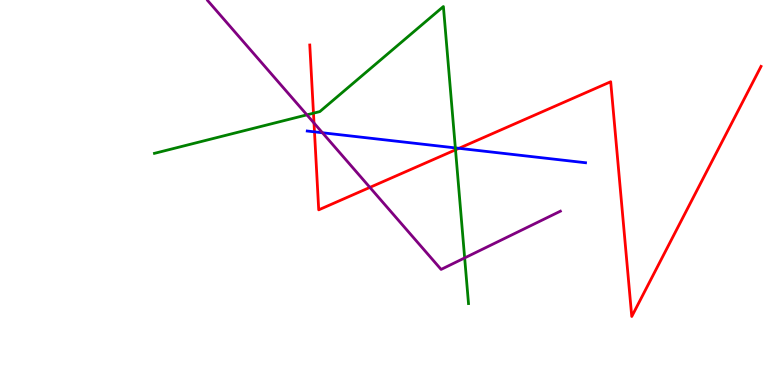[{'lines': ['blue', 'red'], 'intersections': [{'x': 4.06, 'y': 6.58}, {'x': 5.92, 'y': 6.15}]}, {'lines': ['green', 'red'], 'intersections': [{'x': 4.04, 'y': 7.06}, {'x': 5.88, 'y': 6.11}]}, {'lines': ['purple', 'red'], 'intersections': [{'x': 4.05, 'y': 6.8}, {'x': 4.77, 'y': 5.13}]}, {'lines': ['blue', 'green'], 'intersections': [{'x': 5.88, 'y': 6.16}]}, {'lines': ['blue', 'purple'], 'intersections': [{'x': 4.16, 'y': 6.55}]}, {'lines': ['green', 'purple'], 'intersections': [{'x': 3.96, 'y': 7.02}, {'x': 6.0, 'y': 3.3}]}]